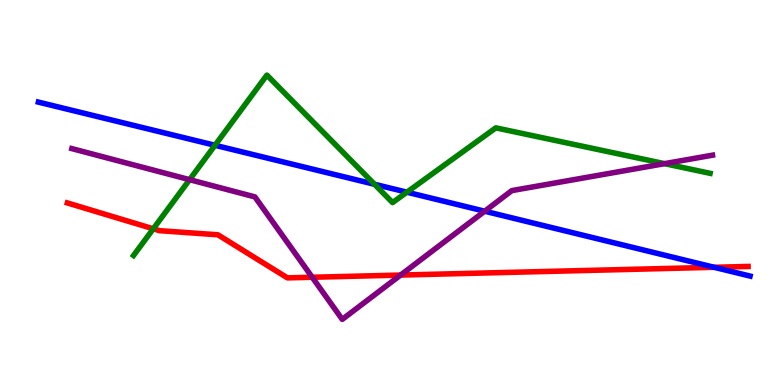[{'lines': ['blue', 'red'], 'intersections': [{'x': 9.22, 'y': 3.06}]}, {'lines': ['green', 'red'], 'intersections': [{'x': 1.98, 'y': 4.06}]}, {'lines': ['purple', 'red'], 'intersections': [{'x': 4.03, 'y': 2.8}, {'x': 5.17, 'y': 2.86}]}, {'lines': ['blue', 'green'], 'intersections': [{'x': 2.77, 'y': 6.23}, {'x': 4.83, 'y': 5.21}, {'x': 5.25, 'y': 5.01}]}, {'lines': ['blue', 'purple'], 'intersections': [{'x': 6.25, 'y': 4.51}]}, {'lines': ['green', 'purple'], 'intersections': [{'x': 2.45, 'y': 5.33}, {'x': 8.57, 'y': 5.75}]}]